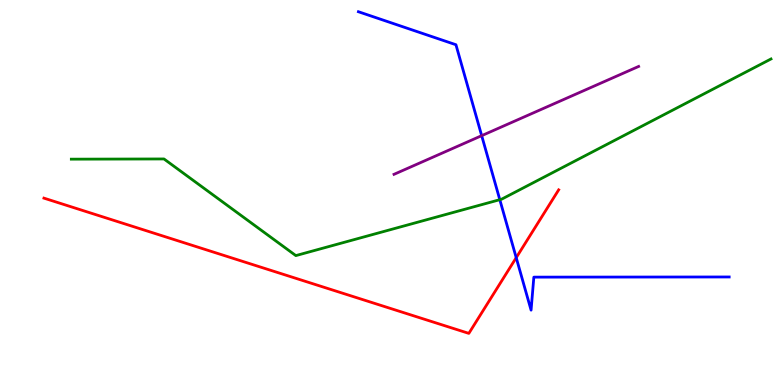[{'lines': ['blue', 'red'], 'intersections': [{'x': 6.66, 'y': 3.31}]}, {'lines': ['green', 'red'], 'intersections': []}, {'lines': ['purple', 'red'], 'intersections': []}, {'lines': ['blue', 'green'], 'intersections': [{'x': 6.45, 'y': 4.81}]}, {'lines': ['blue', 'purple'], 'intersections': [{'x': 6.22, 'y': 6.48}]}, {'lines': ['green', 'purple'], 'intersections': []}]